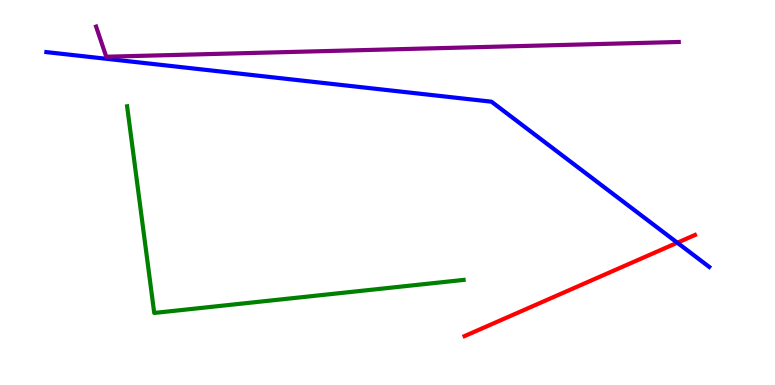[{'lines': ['blue', 'red'], 'intersections': [{'x': 8.74, 'y': 3.7}]}, {'lines': ['green', 'red'], 'intersections': []}, {'lines': ['purple', 'red'], 'intersections': []}, {'lines': ['blue', 'green'], 'intersections': []}, {'lines': ['blue', 'purple'], 'intersections': []}, {'lines': ['green', 'purple'], 'intersections': []}]